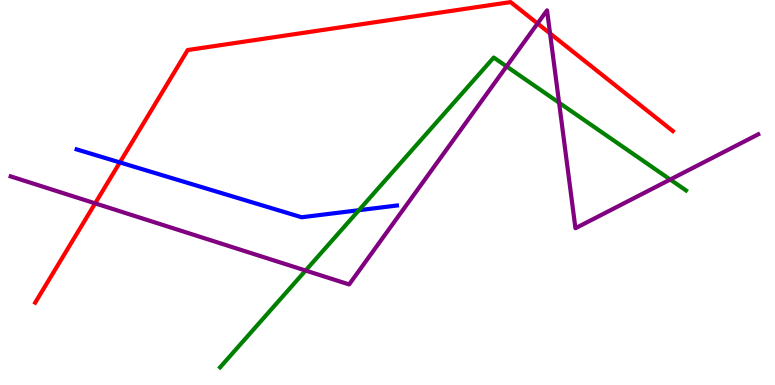[{'lines': ['blue', 'red'], 'intersections': [{'x': 1.55, 'y': 5.78}]}, {'lines': ['green', 'red'], 'intersections': []}, {'lines': ['purple', 'red'], 'intersections': [{'x': 1.23, 'y': 4.72}, {'x': 6.94, 'y': 9.39}, {'x': 7.1, 'y': 9.13}]}, {'lines': ['blue', 'green'], 'intersections': [{'x': 4.63, 'y': 4.54}]}, {'lines': ['blue', 'purple'], 'intersections': []}, {'lines': ['green', 'purple'], 'intersections': [{'x': 3.94, 'y': 2.97}, {'x': 6.54, 'y': 8.27}, {'x': 7.21, 'y': 7.33}, {'x': 8.65, 'y': 5.34}]}]